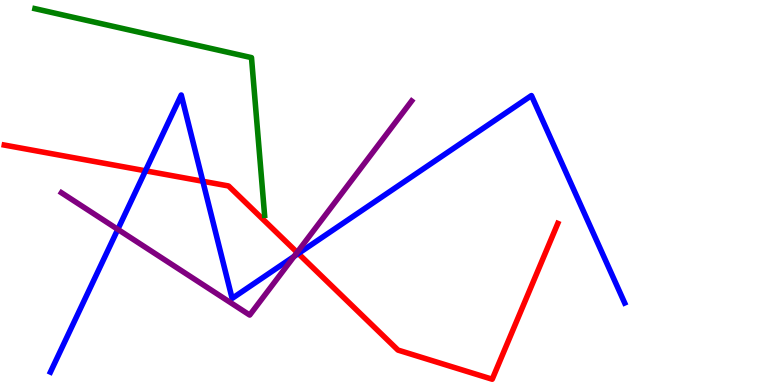[{'lines': ['blue', 'red'], 'intersections': [{'x': 1.88, 'y': 5.56}, {'x': 2.62, 'y': 5.29}, {'x': 3.85, 'y': 3.41}]}, {'lines': ['green', 'red'], 'intersections': []}, {'lines': ['purple', 'red'], 'intersections': [{'x': 3.83, 'y': 3.44}]}, {'lines': ['blue', 'green'], 'intersections': []}, {'lines': ['blue', 'purple'], 'intersections': [{'x': 1.52, 'y': 4.04}, {'x': 3.79, 'y': 3.34}]}, {'lines': ['green', 'purple'], 'intersections': []}]